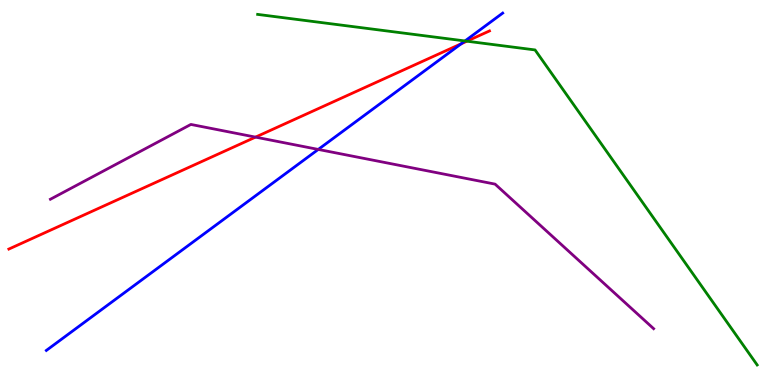[{'lines': ['blue', 'red'], 'intersections': [{'x': 5.95, 'y': 8.86}]}, {'lines': ['green', 'red'], 'intersections': [{'x': 6.02, 'y': 8.93}]}, {'lines': ['purple', 'red'], 'intersections': [{'x': 3.3, 'y': 6.44}]}, {'lines': ['blue', 'green'], 'intersections': [{'x': 6.0, 'y': 8.94}]}, {'lines': ['blue', 'purple'], 'intersections': [{'x': 4.11, 'y': 6.12}]}, {'lines': ['green', 'purple'], 'intersections': []}]